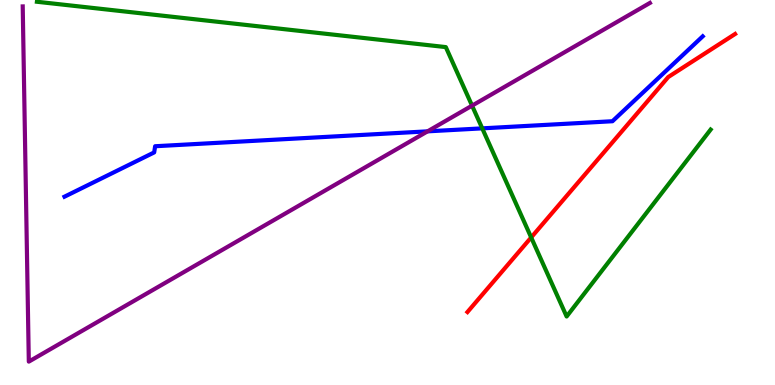[{'lines': ['blue', 'red'], 'intersections': []}, {'lines': ['green', 'red'], 'intersections': [{'x': 6.85, 'y': 3.83}]}, {'lines': ['purple', 'red'], 'intersections': []}, {'lines': ['blue', 'green'], 'intersections': [{'x': 6.22, 'y': 6.67}]}, {'lines': ['blue', 'purple'], 'intersections': [{'x': 5.52, 'y': 6.59}]}, {'lines': ['green', 'purple'], 'intersections': [{'x': 6.09, 'y': 7.26}]}]